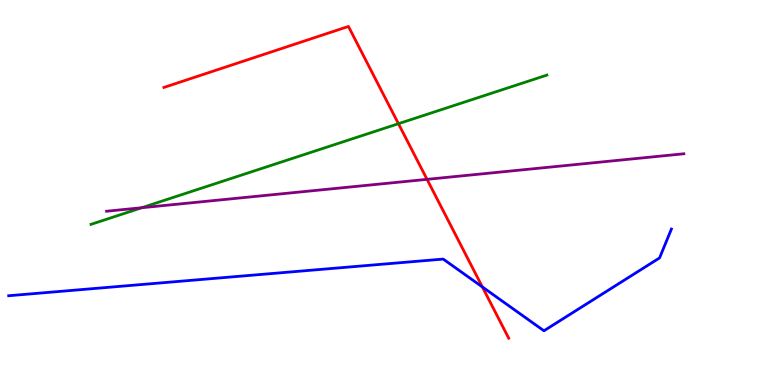[{'lines': ['blue', 'red'], 'intersections': [{'x': 6.22, 'y': 2.55}]}, {'lines': ['green', 'red'], 'intersections': [{'x': 5.14, 'y': 6.79}]}, {'lines': ['purple', 'red'], 'intersections': [{'x': 5.51, 'y': 5.34}]}, {'lines': ['blue', 'green'], 'intersections': []}, {'lines': ['blue', 'purple'], 'intersections': []}, {'lines': ['green', 'purple'], 'intersections': [{'x': 1.83, 'y': 4.6}]}]